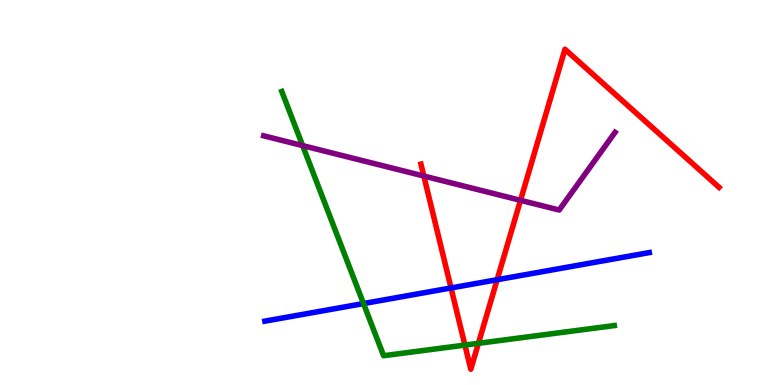[{'lines': ['blue', 'red'], 'intersections': [{'x': 5.82, 'y': 2.52}, {'x': 6.41, 'y': 2.73}]}, {'lines': ['green', 'red'], 'intersections': [{'x': 6.0, 'y': 1.04}, {'x': 6.17, 'y': 1.08}]}, {'lines': ['purple', 'red'], 'intersections': [{'x': 5.47, 'y': 5.43}, {'x': 6.72, 'y': 4.8}]}, {'lines': ['blue', 'green'], 'intersections': [{'x': 4.69, 'y': 2.12}]}, {'lines': ['blue', 'purple'], 'intersections': []}, {'lines': ['green', 'purple'], 'intersections': [{'x': 3.91, 'y': 6.22}]}]